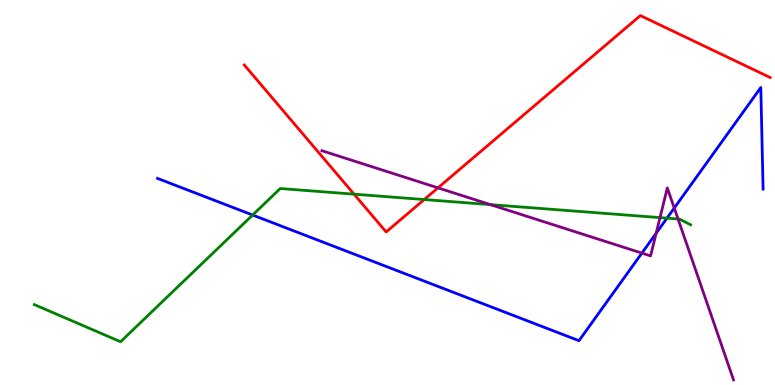[{'lines': ['blue', 'red'], 'intersections': []}, {'lines': ['green', 'red'], 'intersections': [{'x': 4.57, 'y': 4.96}, {'x': 5.47, 'y': 4.82}]}, {'lines': ['purple', 'red'], 'intersections': [{'x': 5.65, 'y': 5.12}]}, {'lines': ['blue', 'green'], 'intersections': [{'x': 3.26, 'y': 4.41}, {'x': 8.61, 'y': 4.33}]}, {'lines': ['blue', 'purple'], 'intersections': [{'x': 8.28, 'y': 3.43}, {'x': 8.47, 'y': 3.94}, {'x': 8.7, 'y': 4.6}]}, {'lines': ['green', 'purple'], 'intersections': [{'x': 6.33, 'y': 4.69}, {'x': 8.52, 'y': 4.35}, {'x': 8.75, 'y': 4.31}]}]